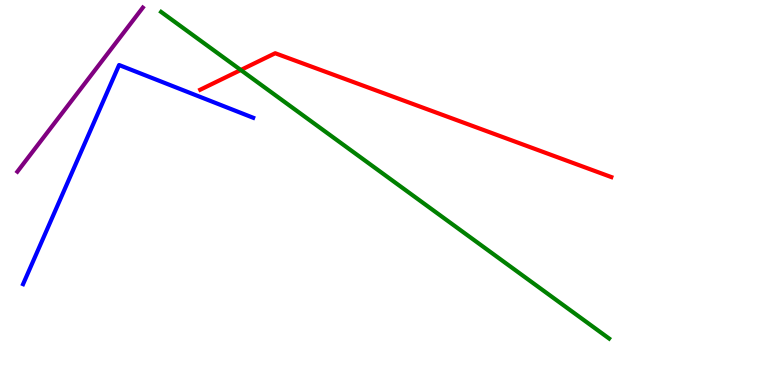[{'lines': ['blue', 'red'], 'intersections': []}, {'lines': ['green', 'red'], 'intersections': [{'x': 3.11, 'y': 8.18}]}, {'lines': ['purple', 'red'], 'intersections': []}, {'lines': ['blue', 'green'], 'intersections': []}, {'lines': ['blue', 'purple'], 'intersections': []}, {'lines': ['green', 'purple'], 'intersections': []}]